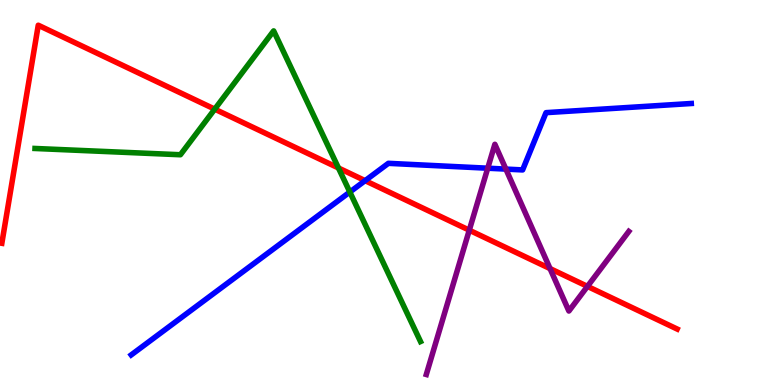[{'lines': ['blue', 'red'], 'intersections': [{'x': 4.71, 'y': 5.31}]}, {'lines': ['green', 'red'], 'intersections': [{'x': 2.77, 'y': 7.17}, {'x': 4.37, 'y': 5.64}]}, {'lines': ['purple', 'red'], 'intersections': [{'x': 6.06, 'y': 4.02}, {'x': 7.1, 'y': 3.02}, {'x': 7.58, 'y': 2.56}]}, {'lines': ['blue', 'green'], 'intersections': [{'x': 4.51, 'y': 5.01}]}, {'lines': ['blue', 'purple'], 'intersections': [{'x': 6.29, 'y': 5.63}, {'x': 6.53, 'y': 5.61}]}, {'lines': ['green', 'purple'], 'intersections': []}]